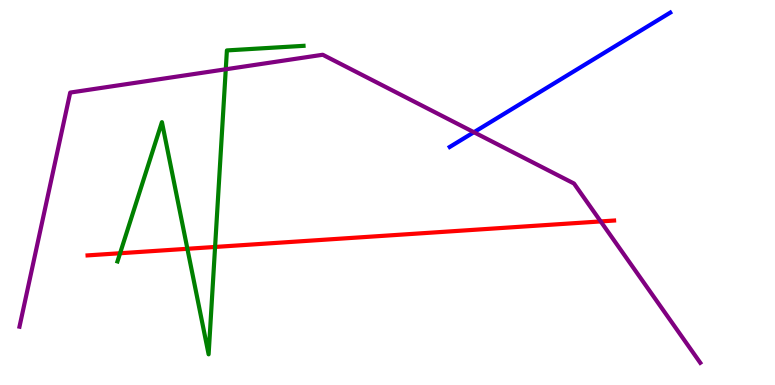[{'lines': ['blue', 'red'], 'intersections': []}, {'lines': ['green', 'red'], 'intersections': [{'x': 1.55, 'y': 3.42}, {'x': 2.42, 'y': 3.54}, {'x': 2.78, 'y': 3.59}]}, {'lines': ['purple', 'red'], 'intersections': [{'x': 7.75, 'y': 4.25}]}, {'lines': ['blue', 'green'], 'intersections': []}, {'lines': ['blue', 'purple'], 'intersections': [{'x': 6.12, 'y': 6.57}]}, {'lines': ['green', 'purple'], 'intersections': [{'x': 2.91, 'y': 8.2}]}]